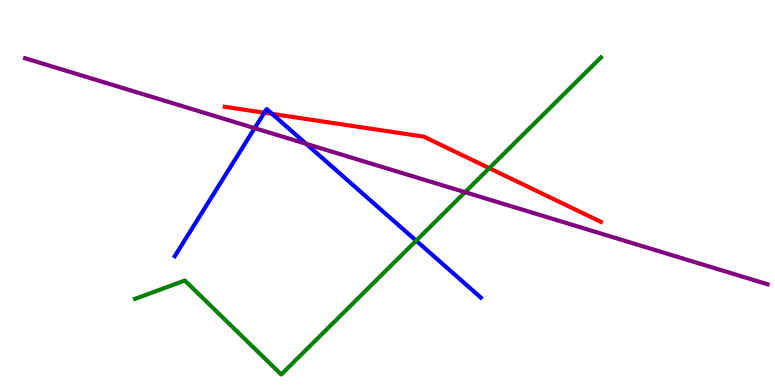[{'lines': ['blue', 'red'], 'intersections': [{'x': 3.41, 'y': 7.07}, {'x': 3.51, 'y': 7.04}]}, {'lines': ['green', 'red'], 'intersections': [{'x': 6.31, 'y': 5.63}]}, {'lines': ['purple', 'red'], 'intersections': []}, {'lines': ['blue', 'green'], 'intersections': [{'x': 5.37, 'y': 3.75}]}, {'lines': ['blue', 'purple'], 'intersections': [{'x': 3.29, 'y': 6.67}, {'x': 3.95, 'y': 6.26}]}, {'lines': ['green', 'purple'], 'intersections': [{'x': 6.0, 'y': 5.01}]}]